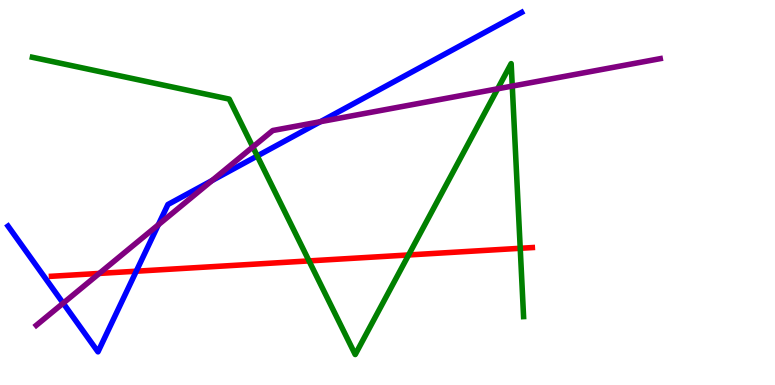[{'lines': ['blue', 'red'], 'intersections': [{'x': 1.76, 'y': 2.96}]}, {'lines': ['green', 'red'], 'intersections': [{'x': 3.99, 'y': 3.22}, {'x': 5.27, 'y': 3.38}, {'x': 6.71, 'y': 3.55}]}, {'lines': ['purple', 'red'], 'intersections': [{'x': 1.28, 'y': 2.9}]}, {'lines': ['blue', 'green'], 'intersections': [{'x': 3.32, 'y': 5.95}]}, {'lines': ['blue', 'purple'], 'intersections': [{'x': 0.815, 'y': 2.13}, {'x': 2.04, 'y': 4.16}, {'x': 2.74, 'y': 5.31}, {'x': 4.13, 'y': 6.84}]}, {'lines': ['green', 'purple'], 'intersections': [{'x': 3.26, 'y': 6.18}, {'x': 6.42, 'y': 7.69}, {'x': 6.61, 'y': 7.76}]}]